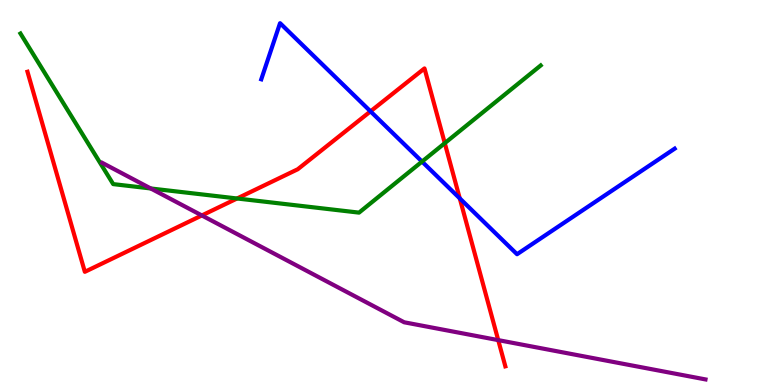[{'lines': ['blue', 'red'], 'intersections': [{'x': 4.78, 'y': 7.11}, {'x': 5.93, 'y': 4.85}]}, {'lines': ['green', 'red'], 'intersections': [{'x': 3.06, 'y': 4.84}, {'x': 5.74, 'y': 6.28}]}, {'lines': ['purple', 'red'], 'intersections': [{'x': 2.6, 'y': 4.4}, {'x': 6.43, 'y': 1.17}]}, {'lines': ['blue', 'green'], 'intersections': [{'x': 5.45, 'y': 5.8}]}, {'lines': ['blue', 'purple'], 'intersections': []}, {'lines': ['green', 'purple'], 'intersections': [{'x': 1.95, 'y': 5.1}]}]